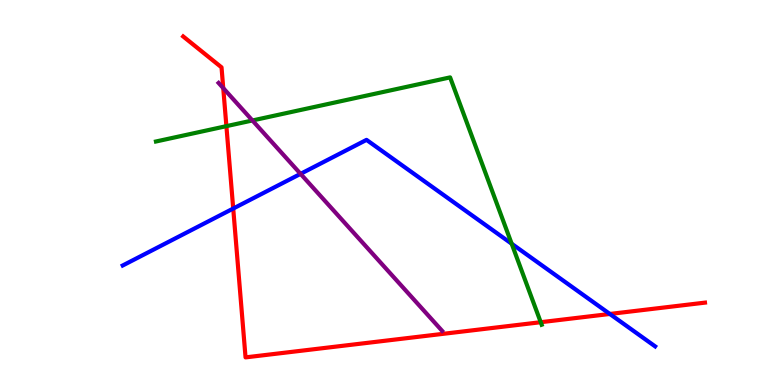[{'lines': ['blue', 'red'], 'intersections': [{'x': 3.01, 'y': 4.58}, {'x': 7.87, 'y': 1.85}]}, {'lines': ['green', 'red'], 'intersections': [{'x': 2.92, 'y': 6.72}, {'x': 6.98, 'y': 1.63}]}, {'lines': ['purple', 'red'], 'intersections': [{'x': 2.88, 'y': 7.71}]}, {'lines': ['blue', 'green'], 'intersections': [{'x': 6.6, 'y': 3.67}]}, {'lines': ['blue', 'purple'], 'intersections': [{'x': 3.88, 'y': 5.48}]}, {'lines': ['green', 'purple'], 'intersections': [{'x': 3.26, 'y': 6.87}]}]